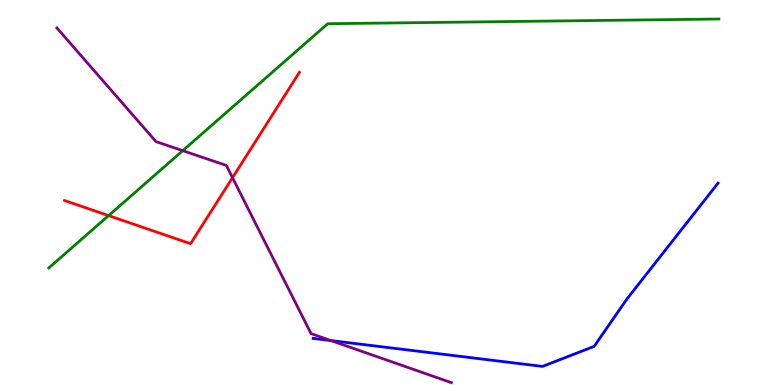[{'lines': ['blue', 'red'], 'intersections': []}, {'lines': ['green', 'red'], 'intersections': [{'x': 1.4, 'y': 4.4}]}, {'lines': ['purple', 'red'], 'intersections': [{'x': 3.0, 'y': 5.38}]}, {'lines': ['blue', 'green'], 'intersections': []}, {'lines': ['blue', 'purple'], 'intersections': [{'x': 4.27, 'y': 1.15}]}, {'lines': ['green', 'purple'], 'intersections': [{'x': 2.36, 'y': 6.09}]}]